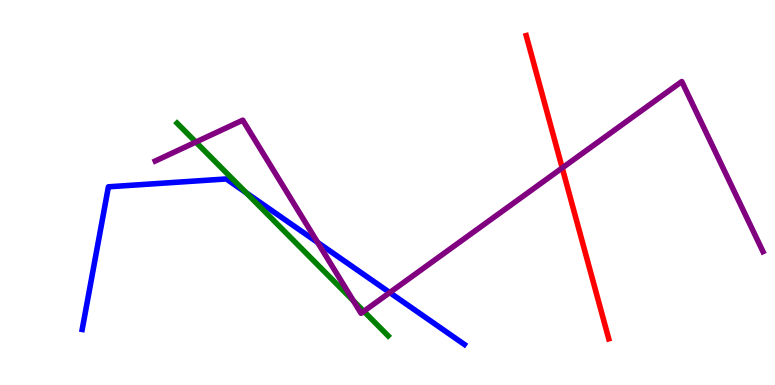[{'lines': ['blue', 'red'], 'intersections': []}, {'lines': ['green', 'red'], 'intersections': []}, {'lines': ['purple', 'red'], 'intersections': [{'x': 7.25, 'y': 5.64}]}, {'lines': ['blue', 'green'], 'intersections': [{'x': 3.18, 'y': 4.99}]}, {'lines': ['blue', 'purple'], 'intersections': [{'x': 4.1, 'y': 3.7}, {'x': 5.03, 'y': 2.4}]}, {'lines': ['green', 'purple'], 'intersections': [{'x': 2.53, 'y': 6.31}, {'x': 4.56, 'y': 2.19}, {'x': 4.69, 'y': 1.91}]}]